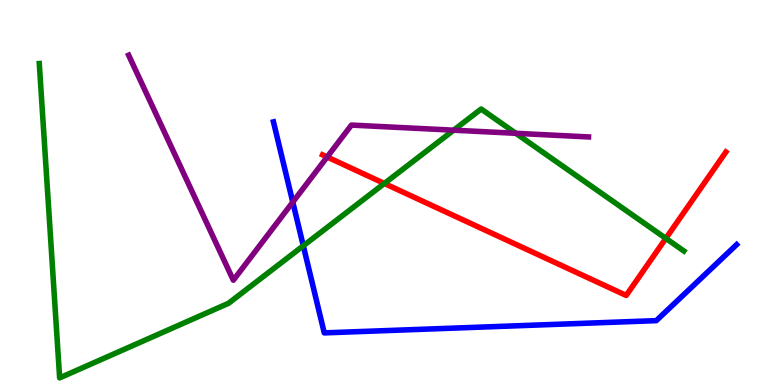[{'lines': ['blue', 'red'], 'intersections': []}, {'lines': ['green', 'red'], 'intersections': [{'x': 4.96, 'y': 5.23}, {'x': 8.59, 'y': 3.81}]}, {'lines': ['purple', 'red'], 'intersections': [{'x': 4.22, 'y': 5.92}]}, {'lines': ['blue', 'green'], 'intersections': [{'x': 3.91, 'y': 3.62}]}, {'lines': ['blue', 'purple'], 'intersections': [{'x': 3.78, 'y': 4.75}]}, {'lines': ['green', 'purple'], 'intersections': [{'x': 5.85, 'y': 6.62}, {'x': 6.66, 'y': 6.54}]}]